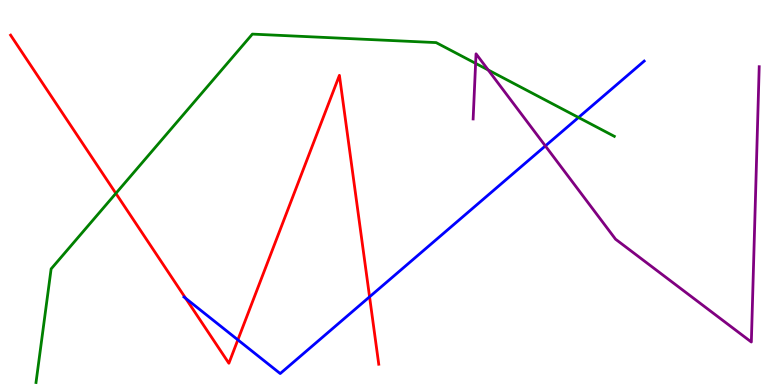[{'lines': ['blue', 'red'], 'intersections': [{'x': 2.4, 'y': 2.25}, {'x': 3.07, 'y': 1.17}, {'x': 4.77, 'y': 2.29}]}, {'lines': ['green', 'red'], 'intersections': [{'x': 1.5, 'y': 4.98}]}, {'lines': ['purple', 'red'], 'intersections': []}, {'lines': ['blue', 'green'], 'intersections': [{'x': 7.46, 'y': 6.95}]}, {'lines': ['blue', 'purple'], 'intersections': [{'x': 7.04, 'y': 6.21}]}, {'lines': ['green', 'purple'], 'intersections': [{'x': 6.14, 'y': 8.35}, {'x': 6.3, 'y': 8.18}]}]